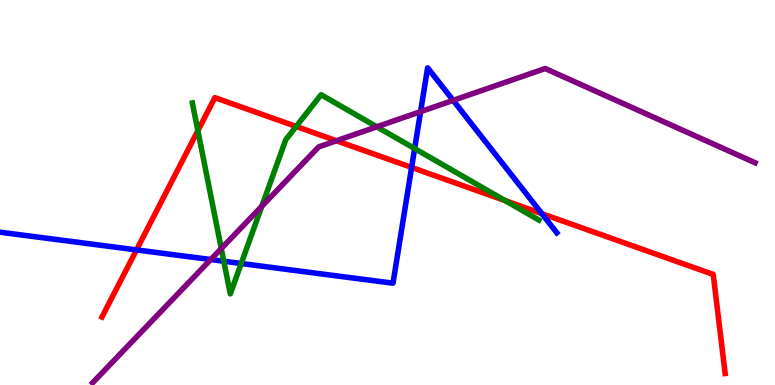[{'lines': ['blue', 'red'], 'intersections': [{'x': 1.76, 'y': 3.51}, {'x': 5.31, 'y': 5.65}, {'x': 6.99, 'y': 4.45}]}, {'lines': ['green', 'red'], 'intersections': [{'x': 2.55, 'y': 6.61}, {'x': 3.82, 'y': 6.71}, {'x': 6.52, 'y': 4.79}]}, {'lines': ['purple', 'red'], 'intersections': [{'x': 4.34, 'y': 6.34}]}, {'lines': ['blue', 'green'], 'intersections': [{'x': 2.89, 'y': 3.21}, {'x': 3.11, 'y': 3.16}, {'x': 5.35, 'y': 6.14}]}, {'lines': ['blue', 'purple'], 'intersections': [{'x': 2.72, 'y': 3.26}, {'x': 5.43, 'y': 7.1}, {'x': 5.85, 'y': 7.39}]}, {'lines': ['green', 'purple'], 'intersections': [{'x': 2.86, 'y': 3.54}, {'x': 3.38, 'y': 4.64}, {'x': 4.86, 'y': 6.71}]}]